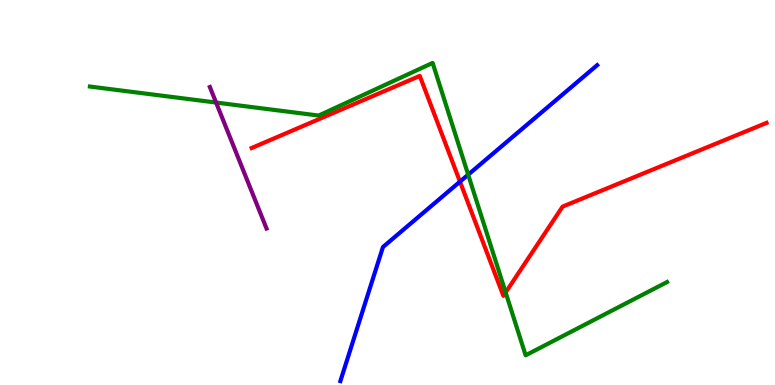[{'lines': ['blue', 'red'], 'intersections': [{'x': 5.94, 'y': 5.28}]}, {'lines': ['green', 'red'], 'intersections': [{'x': 6.52, 'y': 2.4}]}, {'lines': ['purple', 'red'], 'intersections': []}, {'lines': ['blue', 'green'], 'intersections': [{'x': 6.04, 'y': 5.46}]}, {'lines': ['blue', 'purple'], 'intersections': []}, {'lines': ['green', 'purple'], 'intersections': [{'x': 2.79, 'y': 7.34}]}]